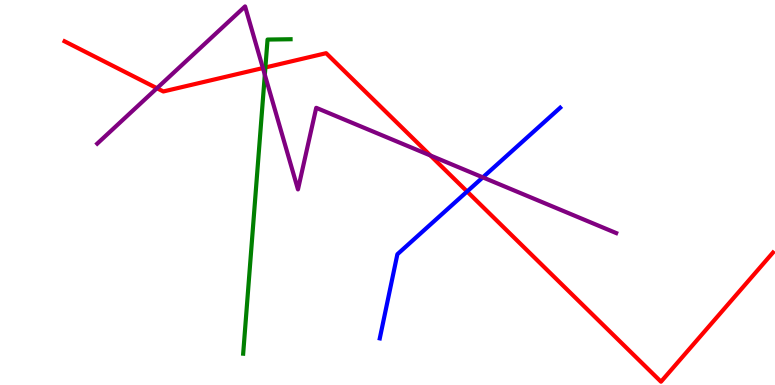[{'lines': ['blue', 'red'], 'intersections': [{'x': 6.03, 'y': 5.03}]}, {'lines': ['green', 'red'], 'intersections': [{'x': 3.42, 'y': 8.25}]}, {'lines': ['purple', 'red'], 'intersections': [{'x': 2.03, 'y': 7.71}, {'x': 3.39, 'y': 8.23}, {'x': 5.55, 'y': 5.96}]}, {'lines': ['blue', 'green'], 'intersections': []}, {'lines': ['blue', 'purple'], 'intersections': [{'x': 6.23, 'y': 5.39}]}, {'lines': ['green', 'purple'], 'intersections': [{'x': 3.42, 'y': 8.06}]}]